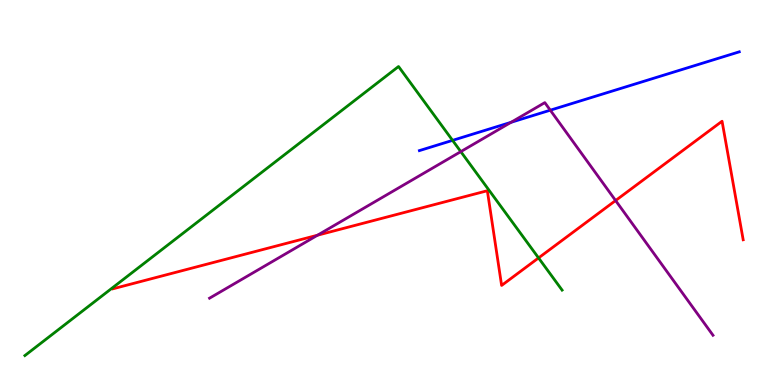[{'lines': ['blue', 'red'], 'intersections': []}, {'lines': ['green', 'red'], 'intersections': [{'x': 6.95, 'y': 3.3}]}, {'lines': ['purple', 'red'], 'intersections': [{'x': 4.1, 'y': 3.89}, {'x': 7.94, 'y': 4.79}]}, {'lines': ['blue', 'green'], 'intersections': [{'x': 5.84, 'y': 6.35}]}, {'lines': ['blue', 'purple'], 'intersections': [{'x': 6.59, 'y': 6.82}, {'x': 7.1, 'y': 7.14}]}, {'lines': ['green', 'purple'], 'intersections': [{'x': 5.95, 'y': 6.06}]}]